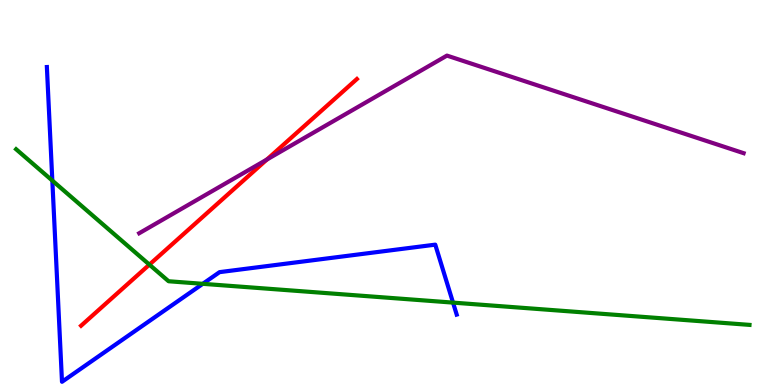[{'lines': ['blue', 'red'], 'intersections': []}, {'lines': ['green', 'red'], 'intersections': [{'x': 1.93, 'y': 3.13}]}, {'lines': ['purple', 'red'], 'intersections': [{'x': 3.44, 'y': 5.86}]}, {'lines': ['blue', 'green'], 'intersections': [{'x': 0.675, 'y': 5.31}, {'x': 2.62, 'y': 2.63}, {'x': 5.85, 'y': 2.14}]}, {'lines': ['blue', 'purple'], 'intersections': []}, {'lines': ['green', 'purple'], 'intersections': []}]